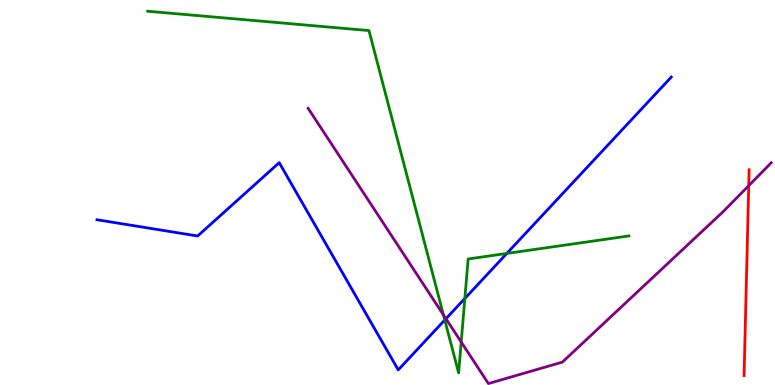[{'lines': ['blue', 'red'], 'intersections': []}, {'lines': ['green', 'red'], 'intersections': []}, {'lines': ['purple', 'red'], 'intersections': [{'x': 9.66, 'y': 5.18}]}, {'lines': ['blue', 'green'], 'intersections': [{'x': 5.74, 'y': 1.69}, {'x': 6.0, 'y': 2.25}, {'x': 6.54, 'y': 3.42}]}, {'lines': ['blue', 'purple'], 'intersections': [{'x': 5.75, 'y': 1.72}]}, {'lines': ['green', 'purple'], 'intersections': [{'x': 5.72, 'y': 1.82}, {'x': 5.95, 'y': 1.12}]}]